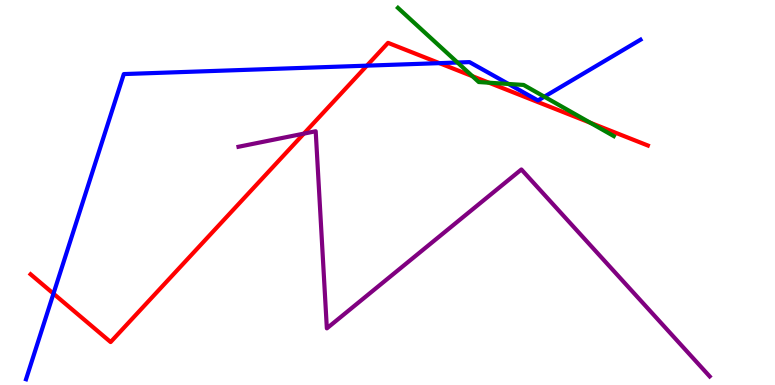[{'lines': ['blue', 'red'], 'intersections': [{'x': 0.69, 'y': 2.37}, {'x': 4.73, 'y': 8.29}, {'x': 5.67, 'y': 8.36}]}, {'lines': ['green', 'red'], 'intersections': [{'x': 6.1, 'y': 8.02}, {'x': 6.31, 'y': 7.85}, {'x': 7.62, 'y': 6.81}]}, {'lines': ['purple', 'red'], 'intersections': [{'x': 3.92, 'y': 6.53}]}, {'lines': ['blue', 'green'], 'intersections': [{'x': 5.9, 'y': 8.38}, {'x': 6.56, 'y': 7.82}, {'x': 7.02, 'y': 7.49}]}, {'lines': ['blue', 'purple'], 'intersections': []}, {'lines': ['green', 'purple'], 'intersections': []}]